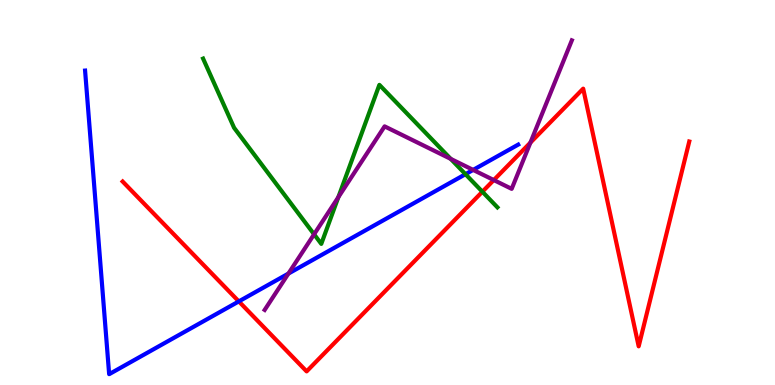[{'lines': ['blue', 'red'], 'intersections': [{'x': 3.08, 'y': 2.17}]}, {'lines': ['green', 'red'], 'intersections': [{'x': 6.22, 'y': 5.02}]}, {'lines': ['purple', 'red'], 'intersections': [{'x': 6.37, 'y': 5.32}, {'x': 6.84, 'y': 6.3}]}, {'lines': ['blue', 'green'], 'intersections': [{'x': 6.01, 'y': 5.48}]}, {'lines': ['blue', 'purple'], 'intersections': [{'x': 3.72, 'y': 2.89}, {'x': 6.11, 'y': 5.59}]}, {'lines': ['green', 'purple'], 'intersections': [{'x': 4.05, 'y': 3.91}, {'x': 4.37, 'y': 4.88}, {'x': 5.82, 'y': 5.87}]}]